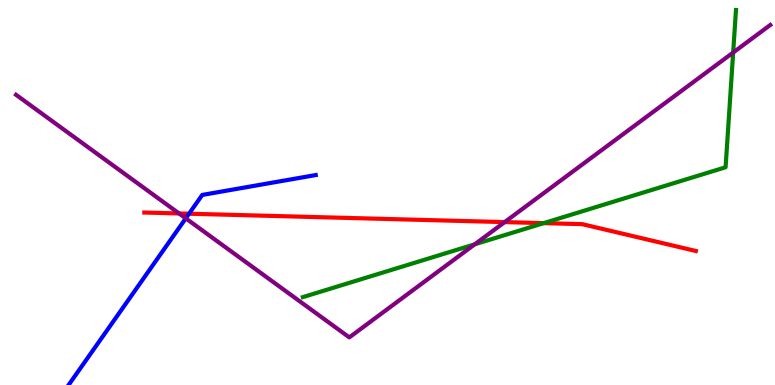[{'lines': ['blue', 'red'], 'intersections': [{'x': 2.44, 'y': 4.45}]}, {'lines': ['green', 'red'], 'intersections': [{'x': 7.02, 'y': 4.2}]}, {'lines': ['purple', 'red'], 'intersections': [{'x': 2.31, 'y': 4.46}, {'x': 6.51, 'y': 4.23}]}, {'lines': ['blue', 'green'], 'intersections': []}, {'lines': ['blue', 'purple'], 'intersections': [{'x': 2.4, 'y': 4.33}]}, {'lines': ['green', 'purple'], 'intersections': [{'x': 6.13, 'y': 3.65}, {'x': 9.46, 'y': 8.64}]}]